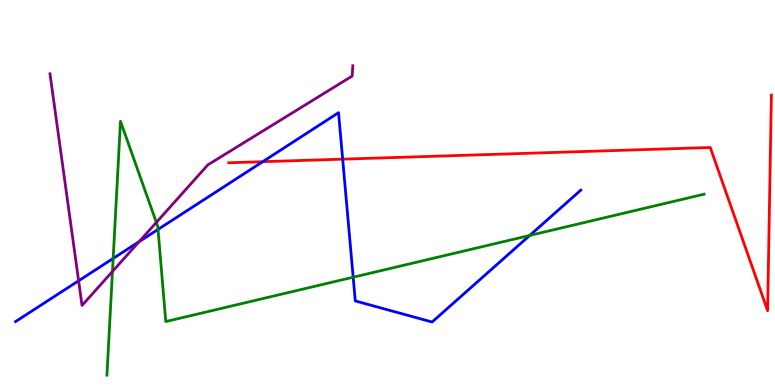[{'lines': ['blue', 'red'], 'intersections': [{'x': 3.39, 'y': 5.8}, {'x': 4.42, 'y': 5.87}]}, {'lines': ['green', 'red'], 'intersections': []}, {'lines': ['purple', 'red'], 'intersections': []}, {'lines': ['blue', 'green'], 'intersections': [{'x': 1.46, 'y': 3.29}, {'x': 2.04, 'y': 4.04}, {'x': 4.56, 'y': 2.8}, {'x': 6.84, 'y': 3.88}]}, {'lines': ['blue', 'purple'], 'intersections': [{'x': 1.01, 'y': 2.71}, {'x': 1.8, 'y': 3.72}]}, {'lines': ['green', 'purple'], 'intersections': [{'x': 1.45, 'y': 2.95}, {'x': 2.02, 'y': 4.22}]}]